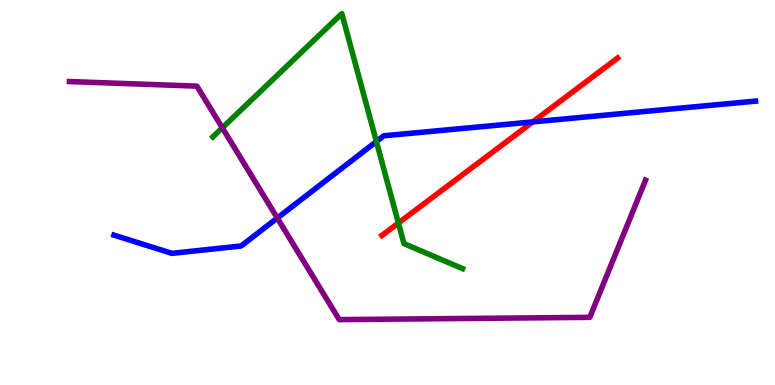[{'lines': ['blue', 'red'], 'intersections': [{'x': 6.87, 'y': 6.83}]}, {'lines': ['green', 'red'], 'intersections': [{'x': 5.14, 'y': 4.21}]}, {'lines': ['purple', 'red'], 'intersections': []}, {'lines': ['blue', 'green'], 'intersections': [{'x': 4.86, 'y': 6.32}]}, {'lines': ['blue', 'purple'], 'intersections': [{'x': 3.58, 'y': 4.34}]}, {'lines': ['green', 'purple'], 'intersections': [{'x': 2.87, 'y': 6.68}]}]